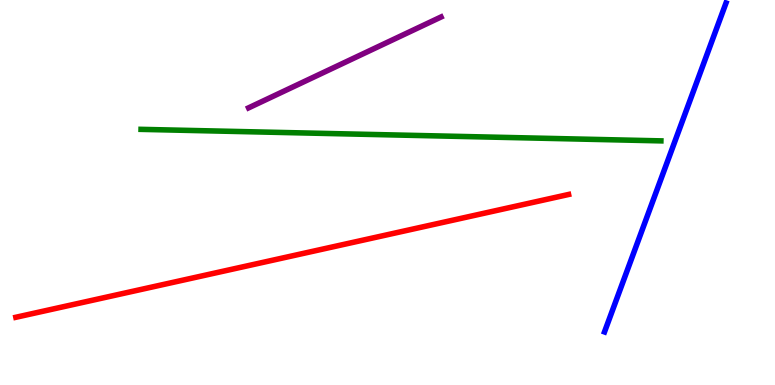[{'lines': ['blue', 'red'], 'intersections': []}, {'lines': ['green', 'red'], 'intersections': []}, {'lines': ['purple', 'red'], 'intersections': []}, {'lines': ['blue', 'green'], 'intersections': []}, {'lines': ['blue', 'purple'], 'intersections': []}, {'lines': ['green', 'purple'], 'intersections': []}]